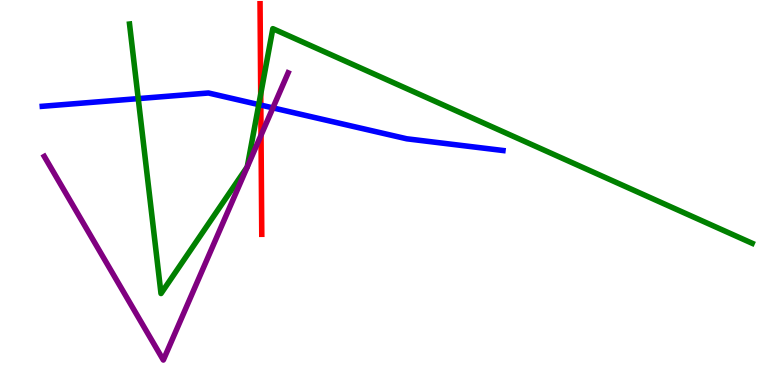[{'lines': ['blue', 'red'], 'intersections': [{'x': 3.37, 'y': 7.27}]}, {'lines': ['green', 'red'], 'intersections': [{'x': 3.36, 'y': 7.56}]}, {'lines': ['purple', 'red'], 'intersections': [{'x': 3.37, 'y': 6.49}]}, {'lines': ['blue', 'green'], 'intersections': [{'x': 1.78, 'y': 7.44}, {'x': 3.34, 'y': 7.28}]}, {'lines': ['blue', 'purple'], 'intersections': [{'x': 3.52, 'y': 7.2}]}, {'lines': ['green', 'purple'], 'intersections': []}]